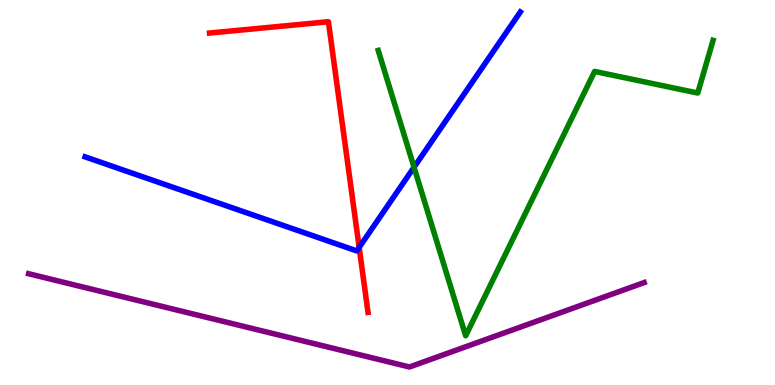[{'lines': ['blue', 'red'], 'intersections': [{'x': 4.63, 'y': 3.57}]}, {'lines': ['green', 'red'], 'intersections': []}, {'lines': ['purple', 'red'], 'intersections': []}, {'lines': ['blue', 'green'], 'intersections': [{'x': 5.34, 'y': 5.66}]}, {'lines': ['blue', 'purple'], 'intersections': []}, {'lines': ['green', 'purple'], 'intersections': []}]